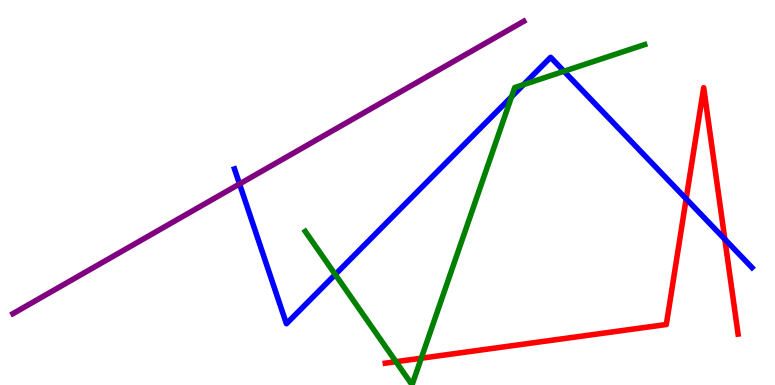[{'lines': ['blue', 'red'], 'intersections': [{'x': 8.85, 'y': 4.84}, {'x': 9.35, 'y': 3.79}]}, {'lines': ['green', 'red'], 'intersections': [{'x': 5.11, 'y': 0.605}, {'x': 5.44, 'y': 0.695}]}, {'lines': ['purple', 'red'], 'intersections': []}, {'lines': ['blue', 'green'], 'intersections': [{'x': 4.33, 'y': 2.87}, {'x': 6.6, 'y': 7.49}, {'x': 6.76, 'y': 7.8}, {'x': 7.28, 'y': 8.15}]}, {'lines': ['blue', 'purple'], 'intersections': [{'x': 3.09, 'y': 5.22}]}, {'lines': ['green', 'purple'], 'intersections': []}]